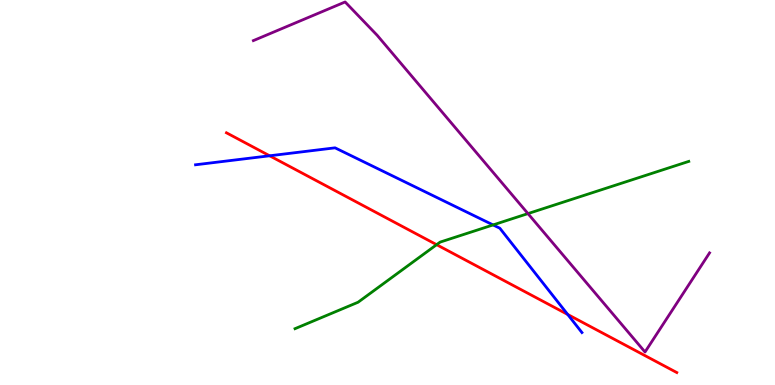[{'lines': ['blue', 'red'], 'intersections': [{'x': 3.48, 'y': 5.95}, {'x': 7.33, 'y': 1.83}]}, {'lines': ['green', 'red'], 'intersections': [{'x': 5.63, 'y': 3.64}]}, {'lines': ['purple', 'red'], 'intersections': []}, {'lines': ['blue', 'green'], 'intersections': [{'x': 6.36, 'y': 4.16}]}, {'lines': ['blue', 'purple'], 'intersections': []}, {'lines': ['green', 'purple'], 'intersections': [{'x': 6.81, 'y': 4.45}]}]